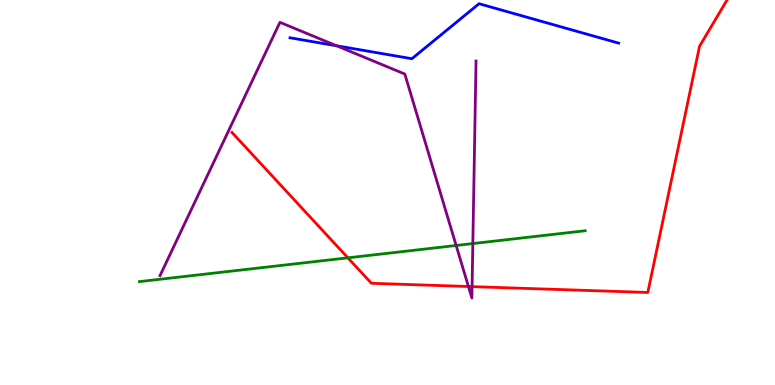[{'lines': ['blue', 'red'], 'intersections': []}, {'lines': ['green', 'red'], 'intersections': [{'x': 4.49, 'y': 3.3}]}, {'lines': ['purple', 'red'], 'intersections': [{'x': 6.04, 'y': 2.56}, {'x': 6.09, 'y': 2.56}]}, {'lines': ['blue', 'green'], 'intersections': []}, {'lines': ['blue', 'purple'], 'intersections': [{'x': 4.34, 'y': 8.81}]}, {'lines': ['green', 'purple'], 'intersections': [{'x': 5.89, 'y': 3.62}, {'x': 6.1, 'y': 3.67}]}]